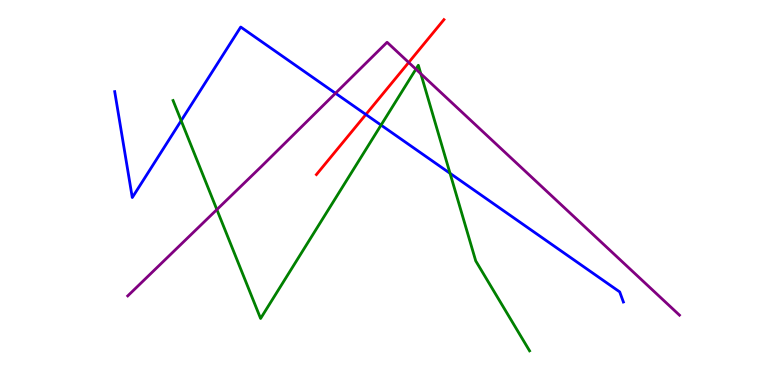[{'lines': ['blue', 'red'], 'intersections': [{'x': 4.72, 'y': 7.03}]}, {'lines': ['green', 'red'], 'intersections': []}, {'lines': ['purple', 'red'], 'intersections': [{'x': 5.27, 'y': 8.38}]}, {'lines': ['blue', 'green'], 'intersections': [{'x': 2.34, 'y': 6.87}, {'x': 4.92, 'y': 6.75}, {'x': 5.81, 'y': 5.5}]}, {'lines': ['blue', 'purple'], 'intersections': [{'x': 4.33, 'y': 7.58}]}, {'lines': ['green', 'purple'], 'intersections': [{'x': 2.8, 'y': 4.56}, {'x': 5.37, 'y': 8.2}, {'x': 5.43, 'y': 8.08}]}]